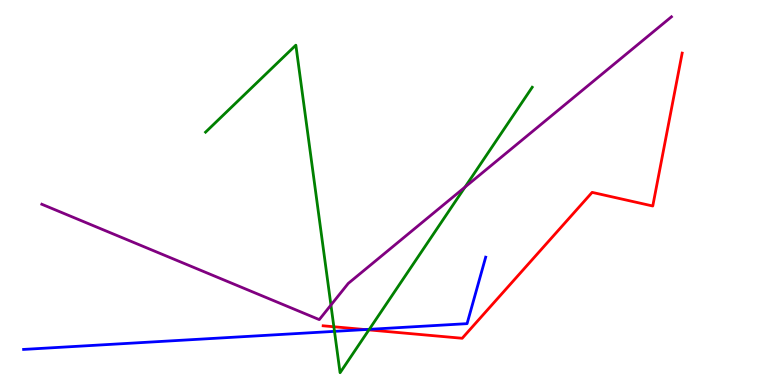[{'lines': ['blue', 'red'], 'intersections': [{'x': 4.71, 'y': 1.44}]}, {'lines': ['green', 'red'], 'intersections': [{'x': 4.31, 'y': 1.51}, {'x': 4.76, 'y': 1.43}]}, {'lines': ['purple', 'red'], 'intersections': []}, {'lines': ['blue', 'green'], 'intersections': [{'x': 4.32, 'y': 1.39}, {'x': 4.76, 'y': 1.45}]}, {'lines': ['blue', 'purple'], 'intersections': []}, {'lines': ['green', 'purple'], 'intersections': [{'x': 4.27, 'y': 2.08}, {'x': 6.0, 'y': 5.14}]}]